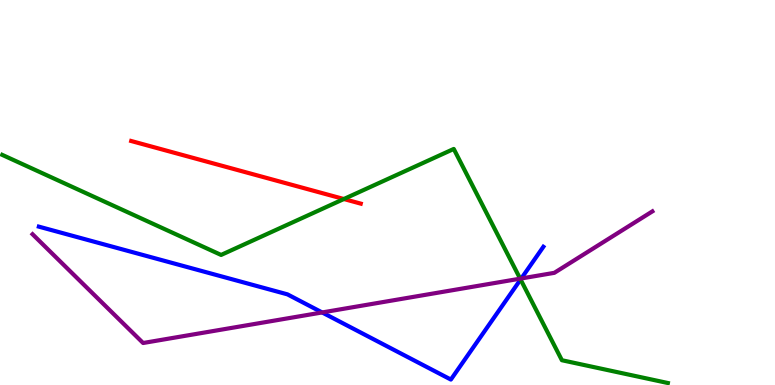[{'lines': ['blue', 'red'], 'intersections': []}, {'lines': ['green', 'red'], 'intersections': [{'x': 4.44, 'y': 4.83}]}, {'lines': ['purple', 'red'], 'intersections': []}, {'lines': ['blue', 'green'], 'intersections': [{'x': 6.72, 'y': 2.74}]}, {'lines': ['blue', 'purple'], 'intersections': [{'x': 4.16, 'y': 1.88}, {'x': 6.73, 'y': 2.77}]}, {'lines': ['green', 'purple'], 'intersections': [{'x': 6.71, 'y': 2.76}]}]